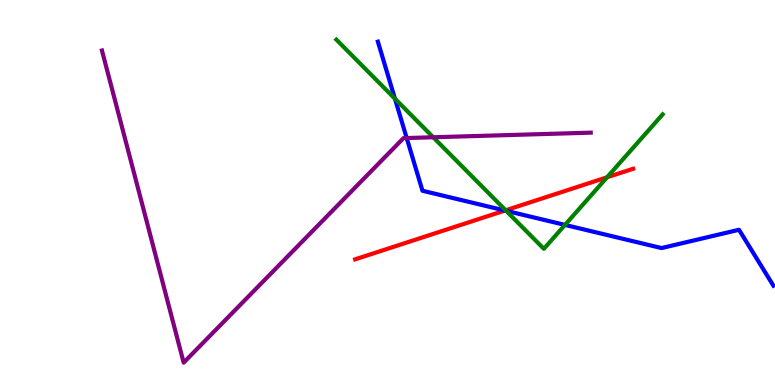[{'lines': ['blue', 'red'], 'intersections': [{'x': 6.52, 'y': 4.53}]}, {'lines': ['green', 'red'], 'intersections': [{'x': 6.52, 'y': 4.54}, {'x': 7.83, 'y': 5.4}]}, {'lines': ['purple', 'red'], 'intersections': []}, {'lines': ['blue', 'green'], 'intersections': [{'x': 5.1, 'y': 7.44}, {'x': 6.53, 'y': 4.52}, {'x': 7.29, 'y': 4.16}]}, {'lines': ['blue', 'purple'], 'intersections': [{'x': 5.25, 'y': 6.41}]}, {'lines': ['green', 'purple'], 'intersections': [{'x': 5.59, 'y': 6.43}]}]